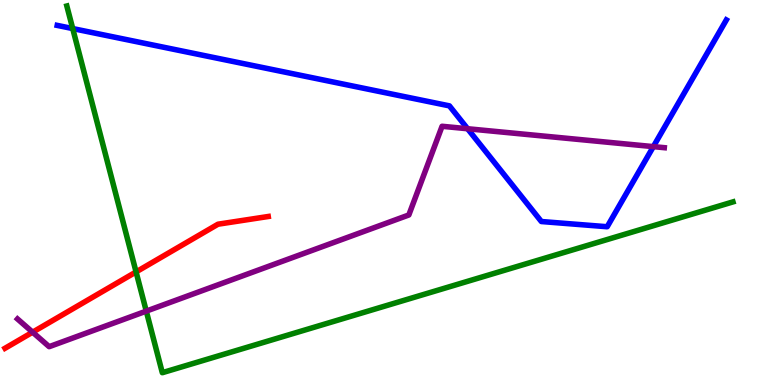[{'lines': ['blue', 'red'], 'intersections': []}, {'lines': ['green', 'red'], 'intersections': [{'x': 1.76, 'y': 2.94}]}, {'lines': ['purple', 'red'], 'intersections': [{'x': 0.421, 'y': 1.37}]}, {'lines': ['blue', 'green'], 'intersections': [{'x': 0.938, 'y': 9.26}]}, {'lines': ['blue', 'purple'], 'intersections': [{'x': 6.03, 'y': 6.66}, {'x': 8.43, 'y': 6.19}]}, {'lines': ['green', 'purple'], 'intersections': [{'x': 1.89, 'y': 1.92}]}]